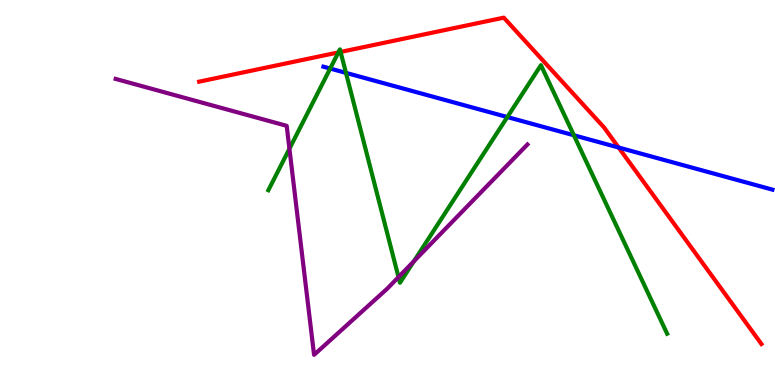[{'lines': ['blue', 'red'], 'intersections': [{'x': 7.98, 'y': 6.17}]}, {'lines': ['green', 'red'], 'intersections': [{'x': 4.37, 'y': 8.64}, {'x': 4.39, 'y': 8.65}]}, {'lines': ['purple', 'red'], 'intersections': []}, {'lines': ['blue', 'green'], 'intersections': [{'x': 4.26, 'y': 8.22}, {'x': 4.46, 'y': 8.11}, {'x': 6.55, 'y': 6.96}, {'x': 7.4, 'y': 6.49}]}, {'lines': ['blue', 'purple'], 'intersections': []}, {'lines': ['green', 'purple'], 'intersections': [{'x': 3.73, 'y': 6.14}, {'x': 5.14, 'y': 2.8}, {'x': 5.34, 'y': 3.21}]}]